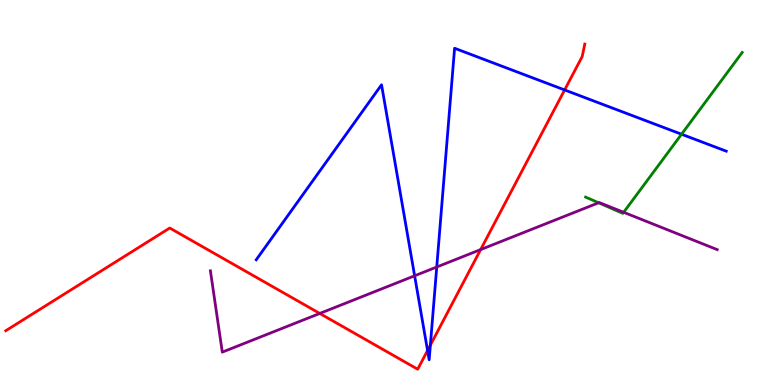[{'lines': ['blue', 'red'], 'intersections': [{'x': 5.52, 'y': 0.896}, {'x': 5.55, 'y': 1.03}, {'x': 7.29, 'y': 7.66}]}, {'lines': ['green', 'red'], 'intersections': []}, {'lines': ['purple', 'red'], 'intersections': [{'x': 4.13, 'y': 1.86}, {'x': 6.2, 'y': 3.52}]}, {'lines': ['blue', 'green'], 'intersections': [{'x': 8.79, 'y': 6.51}]}, {'lines': ['blue', 'purple'], 'intersections': [{'x': 5.35, 'y': 2.84}, {'x': 5.64, 'y': 3.06}]}, {'lines': ['green', 'purple'], 'intersections': [{'x': 7.72, 'y': 4.73}, {'x': 8.05, 'y': 4.49}]}]